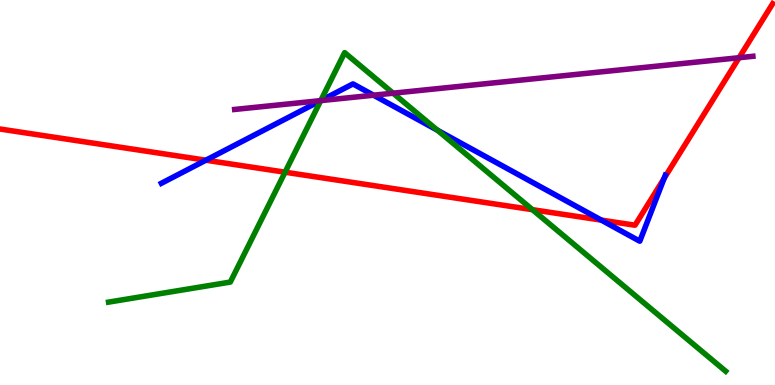[{'lines': ['blue', 'red'], 'intersections': [{'x': 2.66, 'y': 5.84}, {'x': 7.76, 'y': 4.28}, {'x': 8.57, 'y': 5.37}]}, {'lines': ['green', 'red'], 'intersections': [{'x': 3.68, 'y': 5.53}, {'x': 6.87, 'y': 4.55}]}, {'lines': ['purple', 'red'], 'intersections': [{'x': 9.54, 'y': 8.5}]}, {'lines': ['blue', 'green'], 'intersections': [{'x': 4.14, 'y': 7.39}, {'x': 5.64, 'y': 6.62}]}, {'lines': ['blue', 'purple'], 'intersections': [{'x': 4.14, 'y': 7.39}, {'x': 4.82, 'y': 7.53}]}, {'lines': ['green', 'purple'], 'intersections': [{'x': 4.14, 'y': 7.39}, {'x': 5.07, 'y': 7.58}]}]